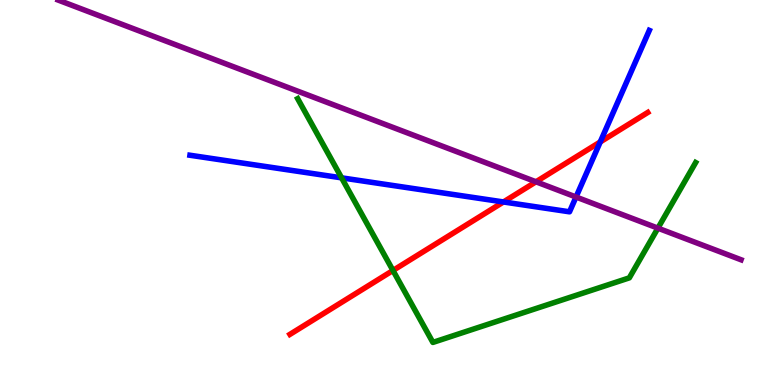[{'lines': ['blue', 'red'], 'intersections': [{'x': 6.5, 'y': 4.75}, {'x': 7.75, 'y': 6.31}]}, {'lines': ['green', 'red'], 'intersections': [{'x': 5.07, 'y': 2.97}]}, {'lines': ['purple', 'red'], 'intersections': [{'x': 6.92, 'y': 5.28}]}, {'lines': ['blue', 'green'], 'intersections': [{'x': 4.41, 'y': 5.38}]}, {'lines': ['blue', 'purple'], 'intersections': [{'x': 7.43, 'y': 4.88}]}, {'lines': ['green', 'purple'], 'intersections': [{'x': 8.49, 'y': 4.07}]}]